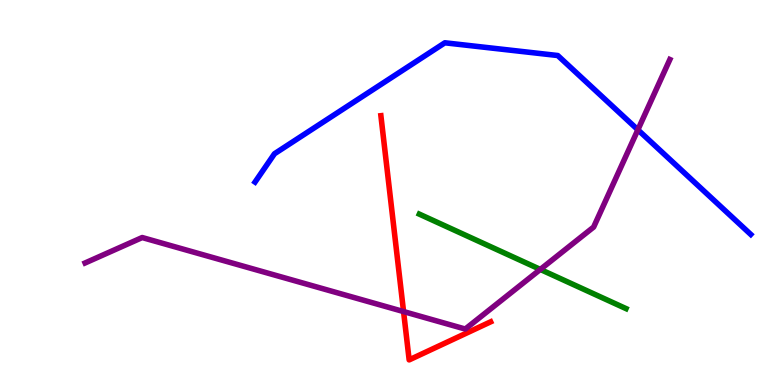[{'lines': ['blue', 'red'], 'intersections': []}, {'lines': ['green', 'red'], 'intersections': []}, {'lines': ['purple', 'red'], 'intersections': [{'x': 5.21, 'y': 1.91}]}, {'lines': ['blue', 'green'], 'intersections': []}, {'lines': ['blue', 'purple'], 'intersections': [{'x': 8.23, 'y': 6.63}]}, {'lines': ['green', 'purple'], 'intersections': [{'x': 6.97, 'y': 3.0}]}]